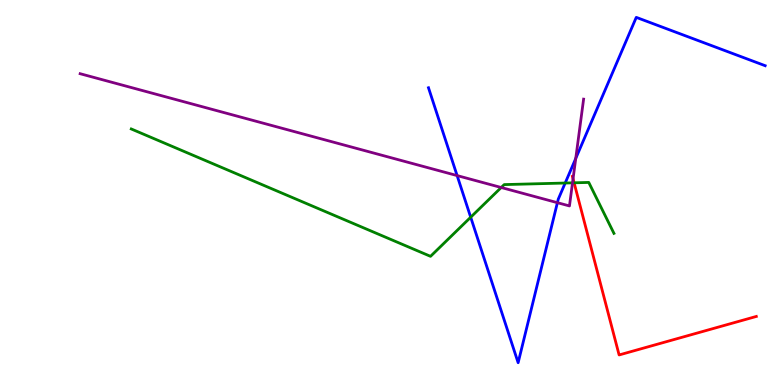[{'lines': ['blue', 'red'], 'intersections': []}, {'lines': ['green', 'red'], 'intersections': [{'x': 7.41, 'y': 5.25}]}, {'lines': ['purple', 'red'], 'intersections': [{'x': 7.39, 'y': 5.36}]}, {'lines': ['blue', 'green'], 'intersections': [{'x': 6.07, 'y': 4.36}, {'x': 7.29, 'y': 5.25}]}, {'lines': ['blue', 'purple'], 'intersections': [{'x': 5.9, 'y': 5.44}, {'x': 7.19, 'y': 4.74}, {'x': 7.43, 'y': 5.89}]}, {'lines': ['green', 'purple'], 'intersections': [{'x': 6.47, 'y': 5.13}, {'x': 7.39, 'y': 5.25}]}]